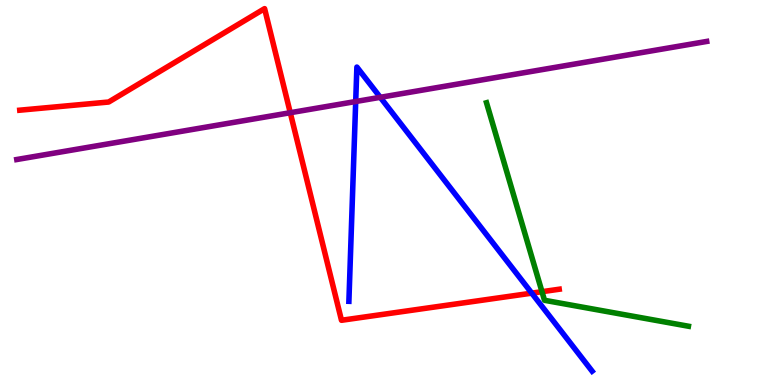[{'lines': ['blue', 'red'], 'intersections': [{'x': 6.86, 'y': 2.39}]}, {'lines': ['green', 'red'], 'intersections': [{'x': 6.99, 'y': 2.42}]}, {'lines': ['purple', 'red'], 'intersections': [{'x': 3.75, 'y': 7.07}]}, {'lines': ['blue', 'green'], 'intersections': []}, {'lines': ['blue', 'purple'], 'intersections': [{'x': 4.59, 'y': 7.36}, {'x': 4.91, 'y': 7.47}]}, {'lines': ['green', 'purple'], 'intersections': []}]